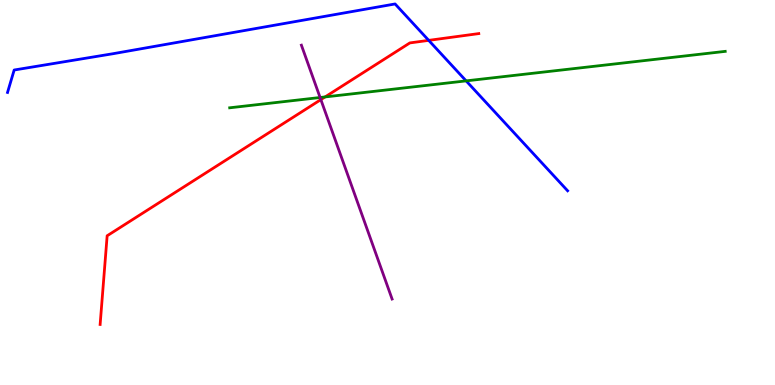[{'lines': ['blue', 'red'], 'intersections': [{'x': 5.53, 'y': 8.95}]}, {'lines': ['green', 'red'], 'intersections': [{'x': 4.19, 'y': 7.48}]}, {'lines': ['purple', 'red'], 'intersections': [{'x': 4.14, 'y': 7.41}]}, {'lines': ['blue', 'green'], 'intersections': [{'x': 6.01, 'y': 7.9}]}, {'lines': ['blue', 'purple'], 'intersections': []}, {'lines': ['green', 'purple'], 'intersections': [{'x': 4.13, 'y': 7.47}]}]